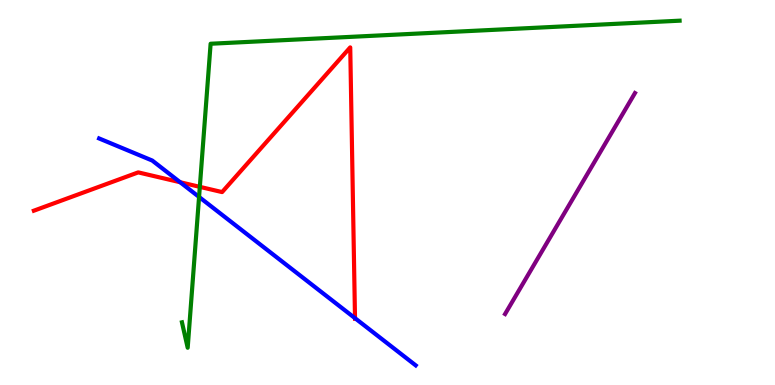[{'lines': ['blue', 'red'], 'intersections': [{'x': 2.32, 'y': 5.27}, {'x': 4.58, 'y': 1.74}]}, {'lines': ['green', 'red'], 'intersections': [{'x': 2.58, 'y': 5.15}]}, {'lines': ['purple', 'red'], 'intersections': []}, {'lines': ['blue', 'green'], 'intersections': [{'x': 2.57, 'y': 4.88}]}, {'lines': ['blue', 'purple'], 'intersections': []}, {'lines': ['green', 'purple'], 'intersections': []}]